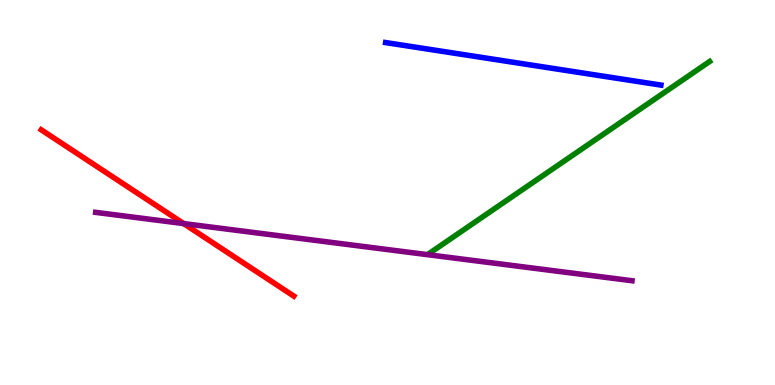[{'lines': ['blue', 'red'], 'intersections': []}, {'lines': ['green', 'red'], 'intersections': []}, {'lines': ['purple', 'red'], 'intersections': [{'x': 2.37, 'y': 4.19}]}, {'lines': ['blue', 'green'], 'intersections': []}, {'lines': ['blue', 'purple'], 'intersections': []}, {'lines': ['green', 'purple'], 'intersections': []}]